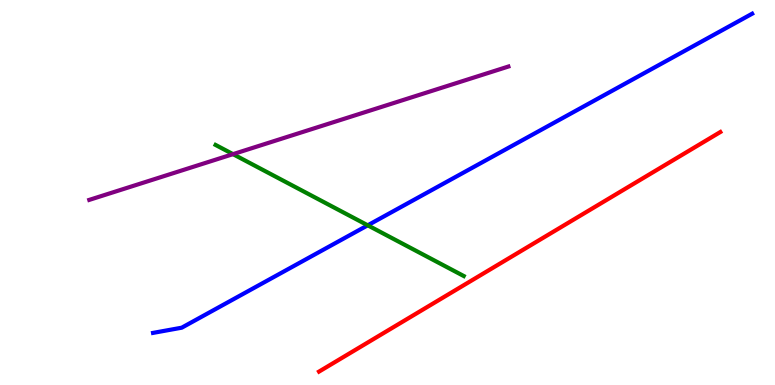[{'lines': ['blue', 'red'], 'intersections': []}, {'lines': ['green', 'red'], 'intersections': []}, {'lines': ['purple', 'red'], 'intersections': []}, {'lines': ['blue', 'green'], 'intersections': [{'x': 4.75, 'y': 4.15}]}, {'lines': ['blue', 'purple'], 'intersections': []}, {'lines': ['green', 'purple'], 'intersections': [{'x': 3.01, 'y': 6.0}]}]